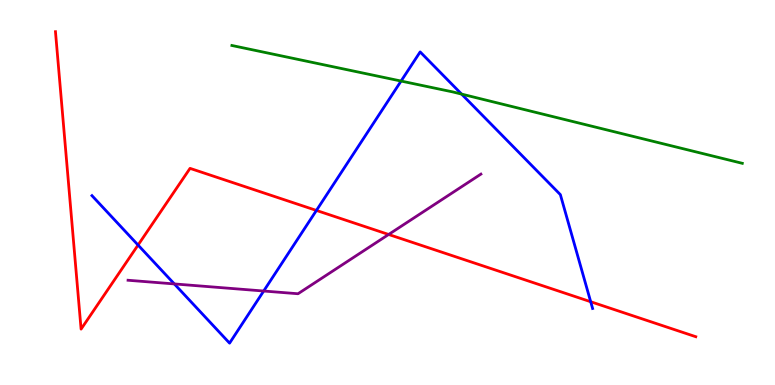[{'lines': ['blue', 'red'], 'intersections': [{'x': 1.78, 'y': 3.64}, {'x': 4.08, 'y': 4.53}, {'x': 7.62, 'y': 2.16}]}, {'lines': ['green', 'red'], 'intersections': []}, {'lines': ['purple', 'red'], 'intersections': [{'x': 5.01, 'y': 3.91}]}, {'lines': ['blue', 'green'], 'intersections': [{'x': 5.18, 'y': 7.89}, {'x': 5.96, 'y': 7.56}]}, {'lines': ['blue', 'purple'], 'intersections': [{'x': 2.25, 'y': 2.63}, {'x': 3.4, 'y': 2.44}]}, {'lines': ['green', 'purple'], 'intersections': []}]